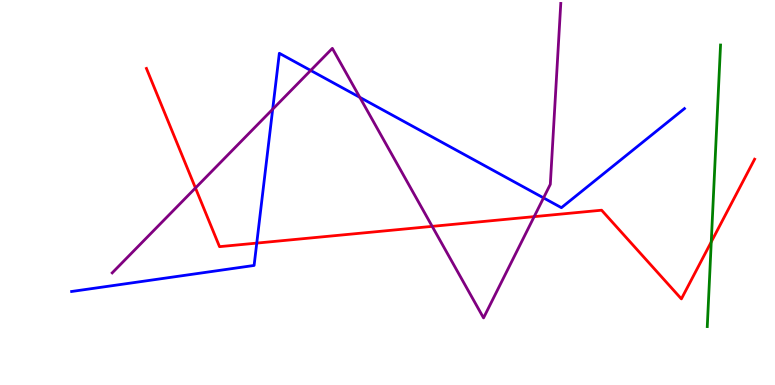[{'lines': ['blue', 'red'], 'intersections': [{'x': 3.31, 'y': 3.69}]}, {'lines': ['green', 'red'], 'intersections': [{'x': 9.18, 'y': 3.72}]}, {'lines': ['purple', 'red'], 'intersections': [{'x': 2.52, 'y': 5.12}, {'x': 5.58, 'y': 4.12}, {'x': 6.89, 'y': 4.37}]}, {'lines': ['blue', 'green'], 'intersections': []}, {'lines': ['blue', 'purple'], 'intersections': [{'x': 3.52, 'y': 7.16}, {'x': 4.01, 'y': 8.17}, {'x': 4.64, 'y': 7.47}, {'x': 7.01, 'y': 4.86}]}, {'lines': ['green', 'purple'], 'intersections': []}]